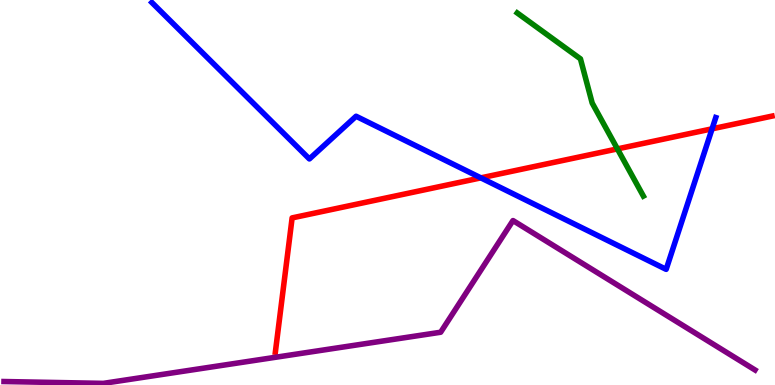[{'lines': ['blue', 'red'], 'intersections': [{'x': 6.2, 'y': 5.38}, {'x': 9.19, 'y': 6.65}]}, {'lines': ['green', 'red'], 'intersections': [{'x': 7.97, 'y': 6.13}]}, {'lines': ['purple', 'red'], 'intersections': []}, {'lines': ['blue', 'green'], 'intersections': []}, {'lines': ['blue', 'purple'], 'intersections': []}, {'lines': ['green', 'purple'], 'intersections': []}]